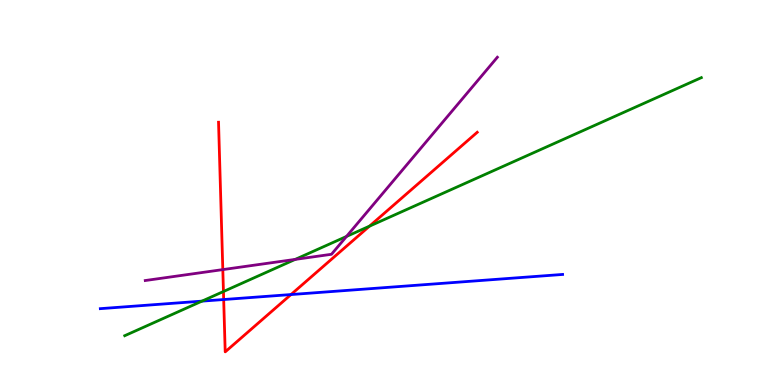[{'lines': ['blue', 'red'], 'intersections': [{'x': 2.89, 'y': 2.22}, {'x': 3.75, 'y': 2.35}]}, {'lines': ['green', 'red'], 'intersections': [{'x': 2.88, 'y': 2.43}, {'x': 4.77, 'y': 4.13}]}, {'lines': ['purple', 'red'], 'intersections': [{'x': 2.87, 'y': 3.0}]}, {'lines': ['blue', 'green'], 'intersections': [{'x': 2.61, 'y': 2.18}]}, {'lines': ['blue', 'purple'], 'intersections': []}, {'lines': ['green', 'purple'], 'intersections': [{'x': 3.81, 'y': 3.26}, {'x': 4.47, 'y': 3.86}]}]